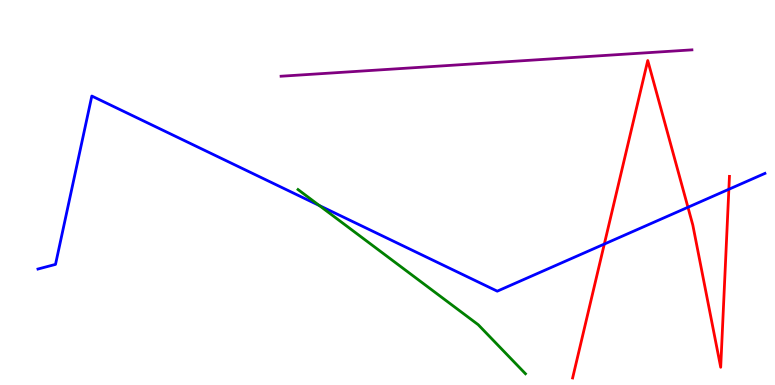[{'lines': ['blue', 'red'], 'intersections': [{'x': 7.8, 'y': 3.66}, {'x': 8.88, 'y': 4.62}, {'x': 9.4, 'y': 5.08}]}, {'lines': ['green', 'red'], 'intersections': []}, {'lines': ['purple', 'red'], 'intersections': []}, {'lines': ['blue', 'green'], 'intersections': [{'x': 4.12, 'y': 4.66}]}, {'lines': ['blue', 'purple'], 'intersections': []}, {'lines': ['green', 'purple'], 'intersections': []}]